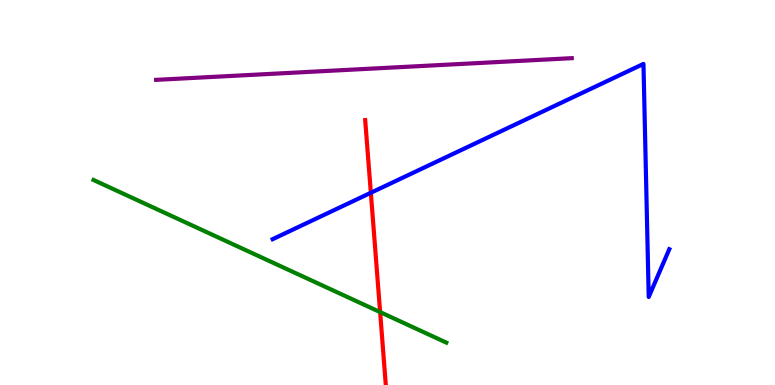[{'lines': ['blue', 'red'], 'intersections': [{'x': 4.79, 'y': 4.99}]}, {'lines': ['green', 'red'], 'intersections': [{'x': 4.9, 'y': 1.89}]}, {'lines': ['purple', 'red'], 'intersections': []}, {'lines': ['blue', 'green'], 'intersections': []}, {'lines': ['blue', 'purple'], 'intersections': []}, {'lines': ['green', 'purple'], 'intersections': []}]